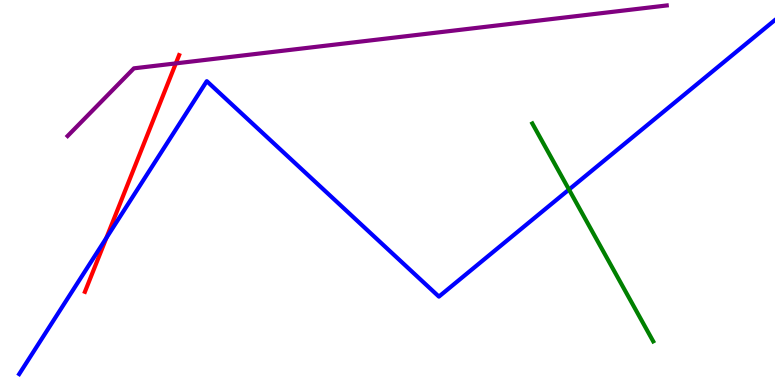[{'lines': ['blue', 'red'], 'intersections': [{'x': 1.37, 'y': 3.82}]}, {'lines': ['green', 'red'], 'intersections': []}, {'lines': ['purple', 'red'], 'intersections': [{'x': 2.27, 'y': 8.35}]}, {'lines': ['blue', 'green'], 'intersections': [{'x': 7.34, 'y': 5.08}]}, {'lines': ['blue', 'purple'], 'intersections': []}, {'lines': ['green', 'purple'], 'intersections': []}]